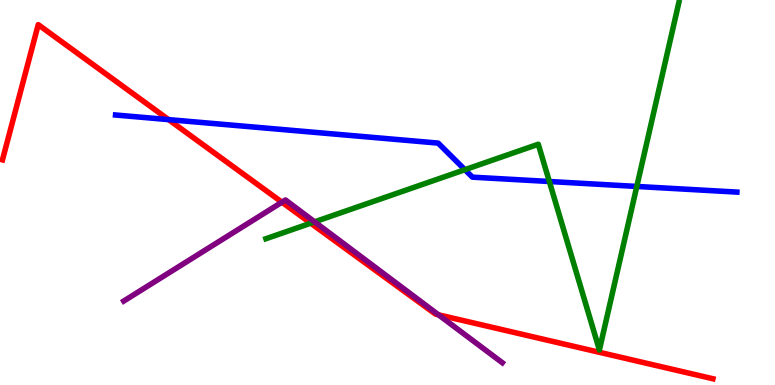[{'lines': ['blue', 'red'], 'intersections': [{'x': 2.18, 'y': 6.89}]}, {'lines': ['green', 'red'], 'intersections': [{'x': 4.01, 'y': 4.2}]}, {'lines': ['purple', 'red'], 'intersections': [{'x': 3.64, 'y': 4.75}, {'x': 5.66, 'y': 1.82}]}, {'lines': ['blue', 'green'], 'intersections': [{'x': 6.0, 'y': 5.59}, {'x': 7.09, 'y': 5.29}, {'x': 8.22, 'y': 5.16}]}, {'lines': ['blue', 'purple'], 'intersections': []}, {'lines': ['green', 'purple'], 'intersections': [{'x': 4.06, 'y': 4.24}]}]